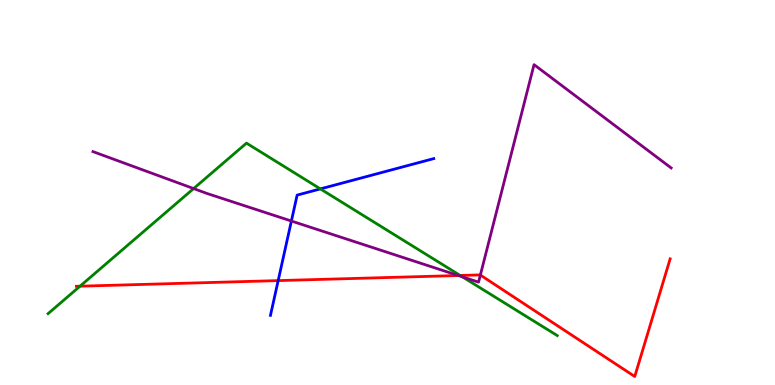[{'lines': ['blue', 'red'], 'intersections': [{'x': 3.59, 'y': 2.71}]}, {'lines': ['green', 'red'], 'intersections': [{'x': 1.03, 'y': 2.57}, {'x': 5.94, 'y': 2.85}]}, {'lines': ['purple', 'red'], 'intersections': [{'x': 5.91, 'y': 2.84}, {'x': 6.2, 'y': 2.86}]}, {'lines': ['blue', 'green'], 'intersections': [{'x': 4.13, 'y': 5.09}]}, {'lines': ['blue', 'purple'], 'intersections': [{'x': 3.76, 'y': 4.26}]}, {'lines': ['green', 'purple'], 'intersections': [{'x': 2.5, 'y': 5.1}, {'x': 5.97, 'y': 2.81}]}]